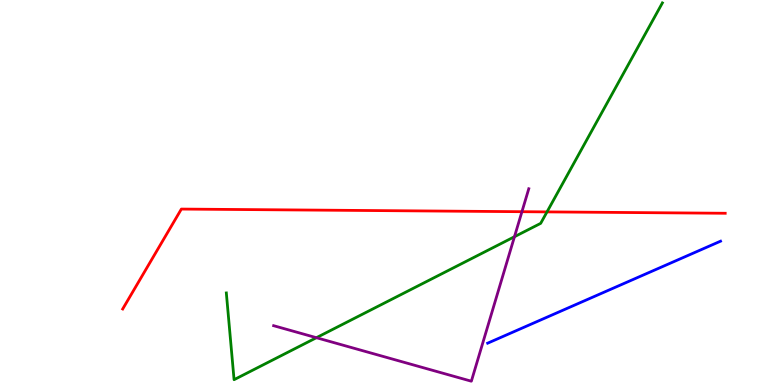[{'lines': ['blue', 'red'], 'intersections': []}, {'lines': ['green', 'red'], 'intersections': [{'x': 7.06, 'y': 4.5}]}, {'lines': ['purple', 'red'], 'intersections': [{'x': 6.73, 'y': 4.5}]}, {'lines': ['blue', 'green'], 'intersections': []}, {'lines': ['blue', 'purple'], 'intersections': []}, {'lines': ['green', 'purple'], 'intersections': [{'x': 4.08, 'y': 1.23}, {'x': 6.64, 'y': 3.85}]}]